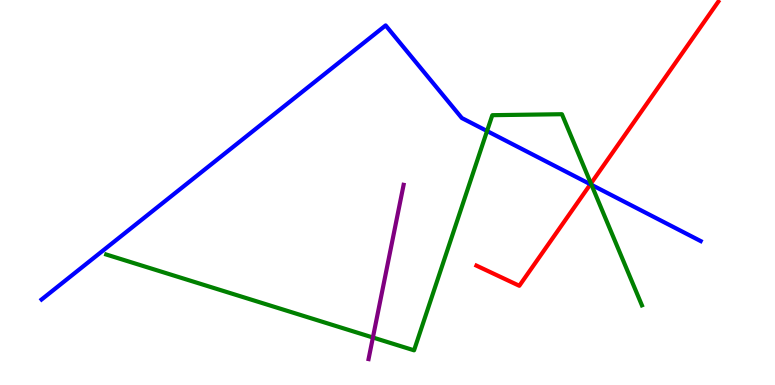[{'lines': ['blue', 'red'], 'intersections': [{'x': 7.62, 'y': 5.21}]}, {'lines': ['green', 'red'], 'intersections': [{'x': 7.62, 'y': 5.23}]}, {'lines': ['purple', 'red'], 'intersections': []}, {'lines': ['blue', 'green'], 'intersections': [{'x': 6.28, 'y': 6.6}, {'x': 7.63, 'y': 5.2}]}, {'lines': ['blue', 'purple'], 'intersections': []}, {'lines': ['green', 'purple'], 'intersections': [{'x': 4.81, 'y': 1.23}]}]